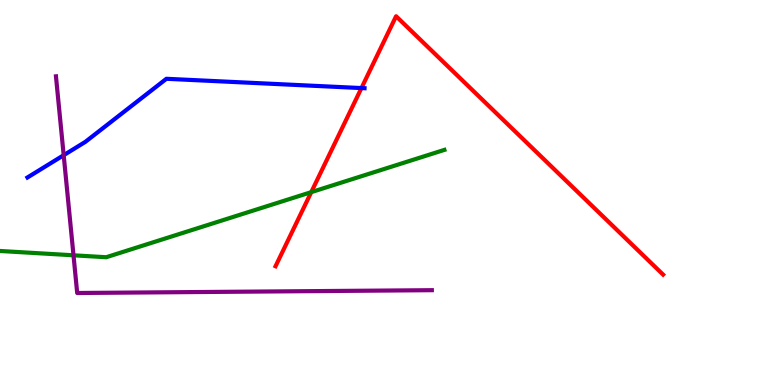[{'lines': ['blue', 'red'], 'intersections': [{'x': 4.66, 'y': 7.71}]}, {'lines': ['green', 'red'], 'intersections': [{'x': 4.02, 'y': 5.01}]}, {'lines': ['purple', 'red'], 'intersections': []}, {'lines': ['blue', 'green'], 'intersections': []}, {'lines': ['blue', 'purple'], 'intersections': [{'x': 0.822, 'y': 5.97}]}, {'lines': ['green', 'purple'], 'intersections': [{'x': 0.948, 'y': 3.37}]}]